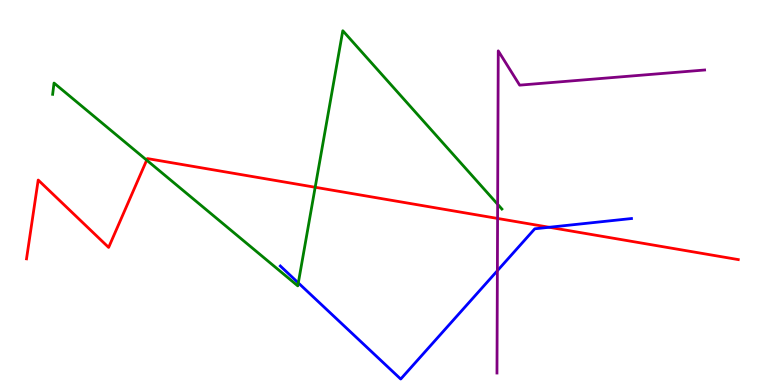[{'lines': ['blue', 'red'], 'intersections': [{'x': 7.09, 'y': 4.1}]}, {'lines': ['green', 'red'], 'intersections': [{'x': 1.89, 'y': 5.84}, {'x': 4.07, 'y': 5.14}]}, {'lines': ['purple', 'red'], 'intersections': [{'x': 6.42, 'y': 4.33}]}, {'lines': ['blue', 'green'], 'intersections': [{'x': 3.85, 'y': 2.65}]}, {'lines': ['blue', 'purple'], 'intersections': [{'x': 6.42, 'y': 2.97}]}, {'lines': ['green', 'purple'], 'intersections': [{'x': 6.42, 'y': 4.69}]}]